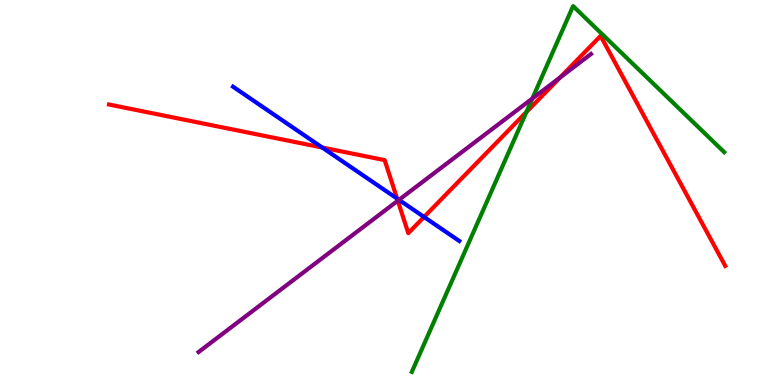[{'lines': ['blue', 'red'], 'intersections': [{'x': 4.16, 'y': 6.17}, {'x': 5.12, 'y': 4.84}, {'x': 5.47, 'y': 4.36}]}, {'lines': ['green', 'red'], 'intersections': [{'x': 6.79, 'y': 7.09}]}, {'lines': ['purple', 'red'], 'intersections': [{'x': 5.13, 'y': 4.79}, {'x': 7.23, 'y': 7.99}]}, {'lines': ['blue', 'green'], 'intersections': []}, {'lines': ['blue', 'purple'], 'intersections': [{'x': 5.15, 'y': 4.81}]}, {'lines': ['green', 'purple'], 'intersections': [{'x': 6.87, 'y': 7.44}]}]